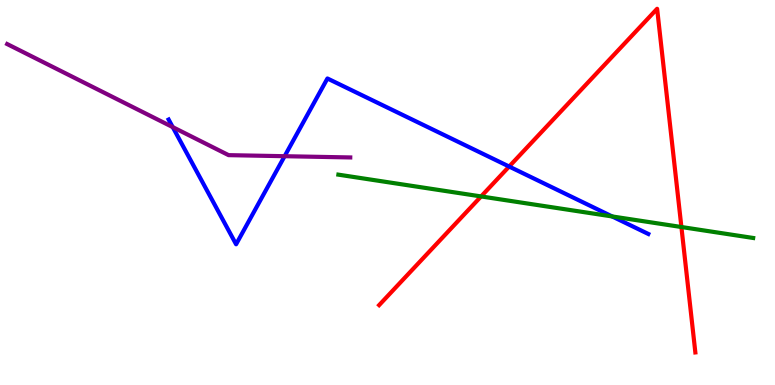[{'lines': ['blue', 'red'], 'intersections': [{'x': 6.57, 'y': 5.67}]}, {'lines': ['green', 'red'], 'intersections': [{'x': 6.21, 'y': 4.9}, {'x': 8.79, 'y': 4.1}]}, {'lines': ['purple', 'red'], 'intersections': []}, {'lines': ['blue', 'green'], 'intersections': [{'x': 7.9, 'y': 4.38}]}, {'lines': ['blue', 'purple'], 'intersections': [{'x': 2.23, 'y': 6.7}, {'x': 3.67, 'y': 5.94}]}, {'lines': ['green', 'purple'], 'intersections': []}]